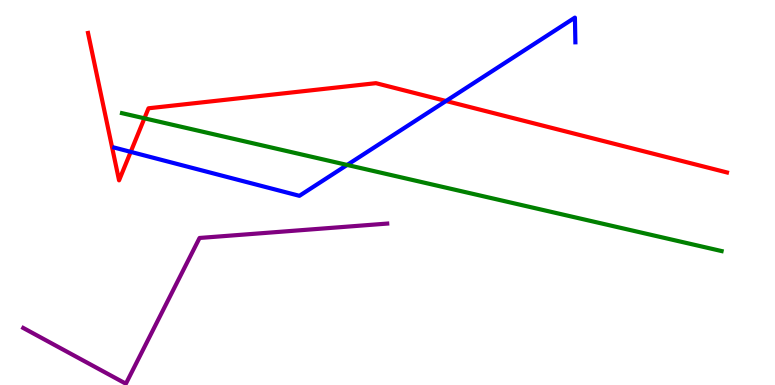[{'lines': ['blue', 'red'], 'intersections': [{'x': 1.69, 'y': 6.06}, {'x': 5.75, 'y': 7.38}]}, {'lines': ['green', 'red'], 'intersections': [{'x': 1.86, 'y': 6.93}]}, {'lines': ['purple', 'red'], 'intersections': []}, {'lines': ['blue', 'green'], 'intersections': [{'x': 4.48, 'y': 5.72}]}, {'lines': ['blue', 'purple'], 'intersections': []}, {'lines': ['green', 'purple'], 'intersections': []}]